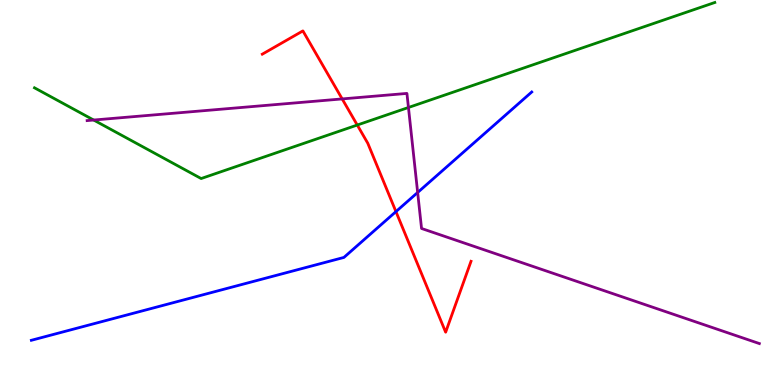[{'lines': ['blue', 'red'], 'intersections': [{'x': 5.11, 'y': 4.5}]}, {'lines': ['green', 'red'], 'intersections': [{'x': 4.61, 'y': 6.75}]}, {'lines': ['purple', 'red'], 'intersections': [{'x': 4.42, 'y': 7.43}]}, {'lines': ['blue', 'green'], 'intersections': []}, {'lines': ['blue', 'purple'], 'intersections': [{'x': 5.39, 'y': 5.0}]}, {'lines': ['green', 'purple'], 'intersections': [{'x': 1.21, 'y': 6.88}, {'x': 5.27, 'y': 7.21}]}]